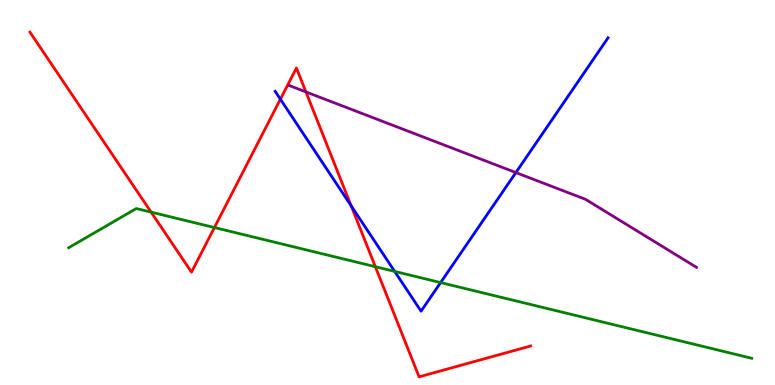[{'lines': ['blue', 'red'], 'intersections': [{'x': 3.62, 'y': 7.42}, {'x': 4.53, 'y': 4.65}]}, {'lines': ['green', 'red'], 'intersections': [{'x': 1.95, 'y': 4.49}, {'x': 2.77, 'y': 4.09}, {'x': 4.84, 'y': 3.07}]}, {'lines': ['purple', 'red'], 'intersections': [{'x': 3.95, 'y': 7.61}]}, {'lines': ['blue', 'green'], 'intersections': [{'x': 5.09, 'y': 2.95}, {'x': 5.69, 'y': 2.66}]}, {'lines': ['blue', 'purple'], 'intersections': [{'x': 6.66, 'y': 5.52}]}, {'lines': ['green', 'purple'], 'intersections': []}]